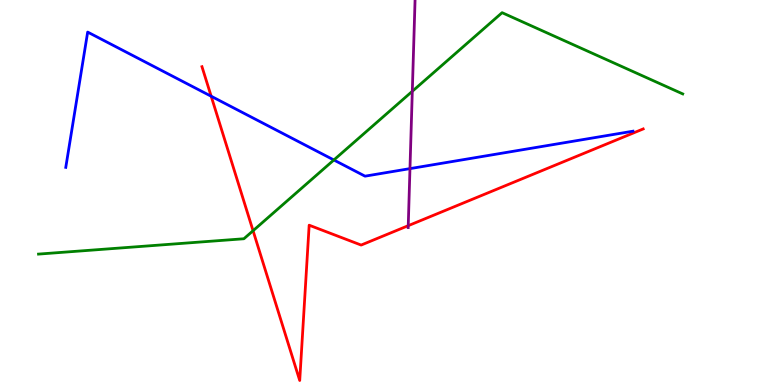[{'lines': ['blue', 'red'], 'intersections': [{'x': 2.72, 'y': 7.5}]}, {'lines': ['green', 'red'], 'intersections': [{'x': 3.27, 'y': 4.01}]}, {'lines': ['purple', 'red'], 'intersections': [{'x': 5.27, 'y': 4.14}]}, {'lines': ['blue', 'green'], 'intersections': [{'x': 4.31, 'y': 5.84}]}, {'lines': ['blue', 'purple'], 'intersections': [{'x': 5.29, 'y': 5.62}]}, {'lines': ['green', 'purple'], 'intersections': [{'x': 5.32, 'y': 7.63}]}]